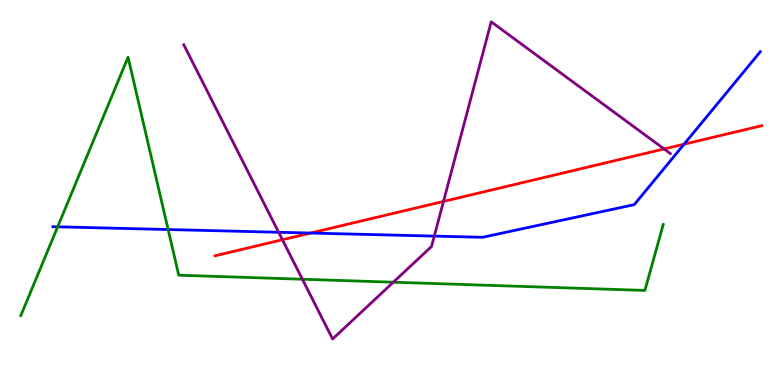[{'lines': ['blue', 'red'], 'intersections': [{'x': 4.01, 'y': 3.95}, {'x': 8.83, 'y': 6.25}]}, {'lines': ['green', 'red'], 'intersections': []}, {'lines': ['purple', 'red'], 'intersections': [{'x': 3.64, 'y': 3.77}, {'x': 5.72, 'y': 4.77}, {'x': 8.57, 'y': 6.13}]}, {'lines': ['blue', 'green'], 'intersections': [{'x': 0.744, 'y': 4.11}, {'x': 2.17, 'y': 4.04}]}, {'lines': ['blue', 'purple'], 'intersections': [{'x': 3.6, 'y': 3.97}, {'x': 5.6, 'y': 3.87}]}, {'lines': ['green', 'purple'], 'intersections': [{'x': 3.9, 'y': 2.75}, {'x': 5.08, 'y': 2.67}]}]